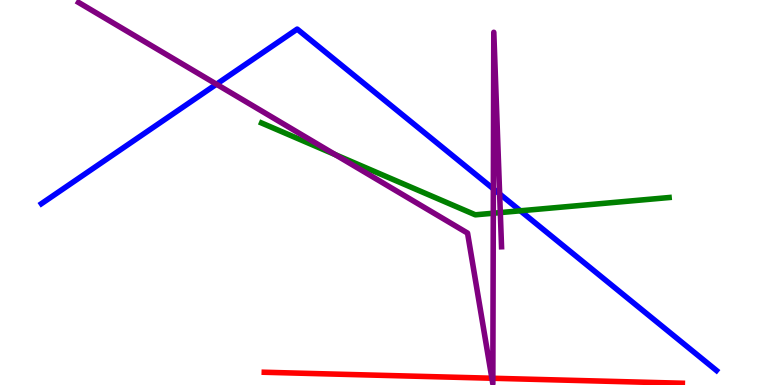[{'lines': ['blue', 'red'], 'intersections': []}, {'lines': ['green', 'red'], 'intersections': []}, {'lines': ['purple', 'red'], 'intersections': [{'x': 6.35, 'y': 0.176}, {'x': 6.36, 'y': 0.175}]}, {'lines': ['blue', 'green'], 'intersections': [{'x': 6.71, 'y': 4.52}]}, {'lines': ['blue', 'purple'], 'intersections': [{'x': 2.79, 'y': 7.81}, {'x': 6.37, 'y': 5.1}, {'x': 6.45, 'y': 4.96}]}, {'lines': ['green', 'purple'], 'intersections': [{'x': 4.33, 'y': 5.98}, {'x': 6.37, 'y': 4.46}, {'x': 6.46, 'y': 4.48}]}]